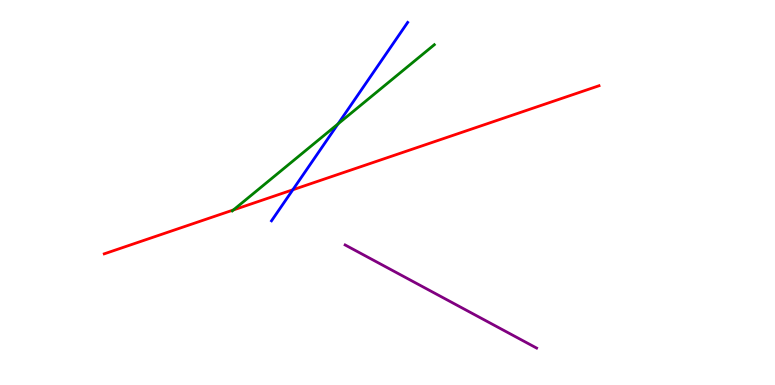[{'lines': ['blue', 'red'], 'intersections': [{'x': 3.78, 'y': 5.07}]}, {'lines': ['green', 'red'], 'intersections': [{'x': 3.01, 'y': 4.55}]}, {'lines': ['purple', 'red'], 'intersections': []}, {'lines': ['blue', 'green'], 'intersections': [{'x': 4.36, 'y': 6.78}]}, {'lines': ['blue', 'purple'], 'intersections': []}, {'lines': ['green', 'purple'], 'intersections': []}]